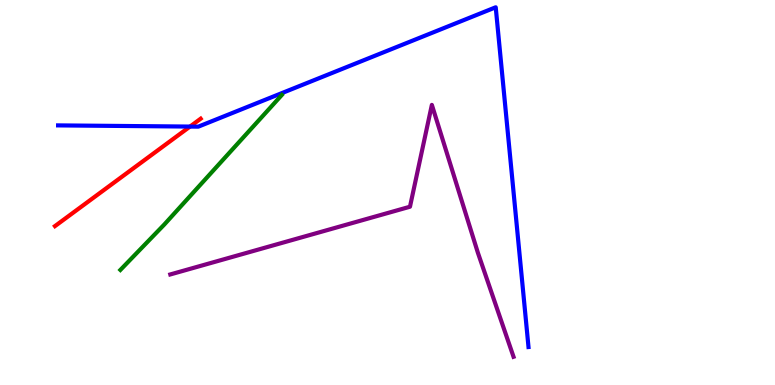[{'lines': ['blue', 'red'], 'intersections': [{'x': 2.45, 'y': 6.71}]}, {'lines': ['green', 'red'], 'intersections': []}, {'lines': ['purple', 'red'], 'intersections': []}, {'lines': ['blue', 'green'], 'intersections': []}, {'lines': ['blue', 'purple'], 'intersections': []}, {'lines': ['green', 'purple'], 'intersections': []}]